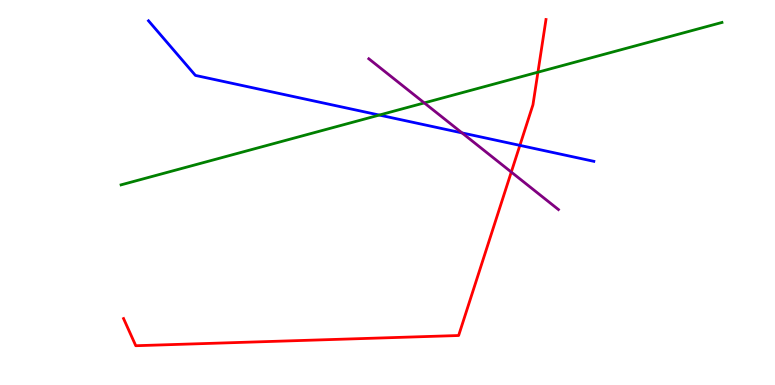[{'lines': ['blue', 'red'], 'intersections': [{'x': 6.71, 'y': 6.22}]}, {'lines': ['green', 'red'], 'intersections': [{'x': 6.94, 'y': 8.12}]}, {'lines': ['purple', 'red'], 'intersections': [{'x': 6.6, 'y': 5.53}]}, {'lines': ['blue', 'green'], 'intersections': [{'x': 4.89, 'y': 7.01}]}, {'lines': ['blue', 'purple'], 'intersections': [{'x': 5.96, 'y': 6.55}]}, {'lines': ['green', 'purple'], 'intersections': [{'x': 5.47, 'y': 7.33}]}]